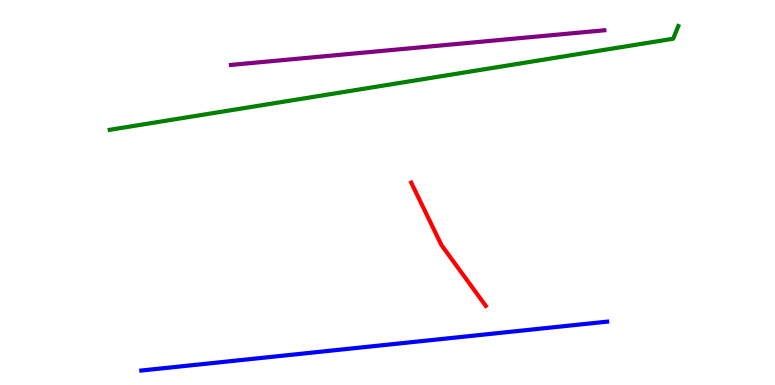[{'lines': ['blue', 'red'], 'intersections': []}, {'lines': ['green', 'red'], 'intersections': []}, {'lines': ['purple', 'red'], 'intersections': []}, {'lines': ['blue', 'green'], 'intersections': []}, {'lines': ['blue', 'purple'], 'intersections': []}, {'lines': ['green', 'purple'], 'intersections': []}]